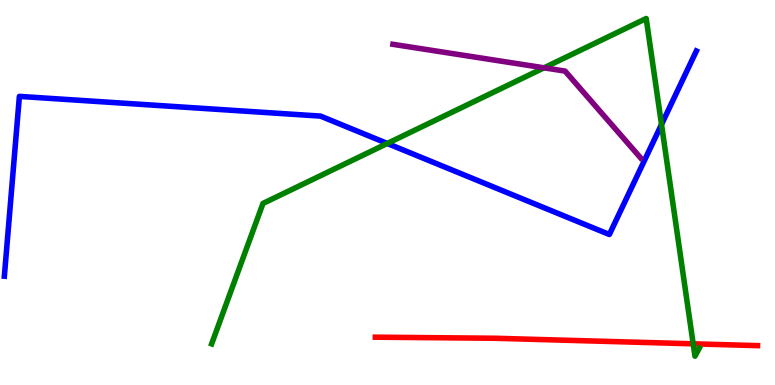[{'lines': ['blue', 'red'], 'intersections': []}, {'lines': ['green', 'red'], 'intersections': [{'x': 8.94, 'y': 1.07}]}, {'lines': ['purple', 'red'], 'intersections': []}, {'lines': ['blue', 'green'], 'intersections': [{'x': 5.0, 'y': 6.27}, {'x': 8.54, 'y': 6.77}]}, {'lines': ['blue', 'purple'], 'intersections': []}, {'lines': ['green', 'purple'], 'intersections': [{'x': 7.02, 'y': 8.24}]}]